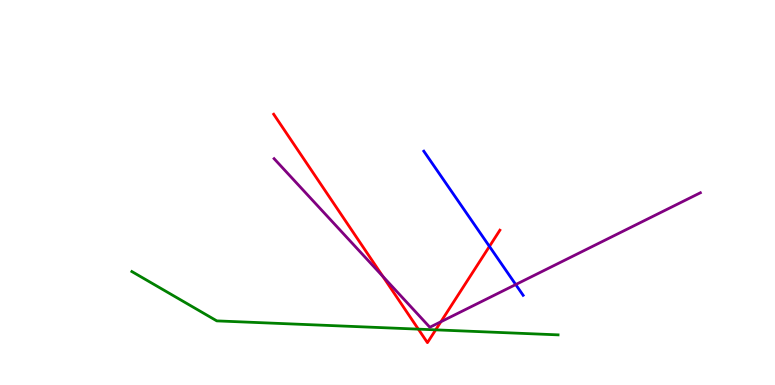[{'lines': ['blue', 'red'], 'intersections': [{'x': 6.32, 'y': 3.6}]}, {'lines': ['green', 'red'], 'intersections': [{'x': 5.4, 'y': 1.45}, {'x': 5.62, 'y': 1.43}]}, {'lines': ['purple', 'red'], 'intersections': [{'x': 4.94, 'y': 2.82}, {'x': 5.69, 'y': 1.64}]}, {'lines': ['blue', 'green'], 'intersections': []}, {'lines': ['blue', 'purple'], 'intersections': [{'x': 6.65, 'y': 2.61}]}, {'lines': ['green', 'purple'], 'intersections': []}]